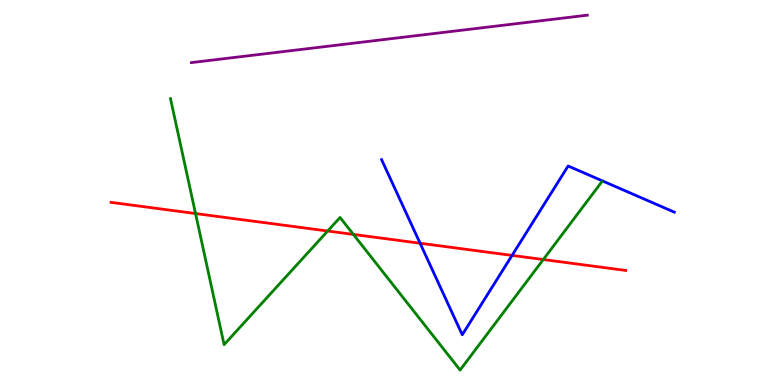[{'lines': ['blue', 'red'], 'intersections': [{'x': 5.42, 'y': 3.68}, {'x': 6.61, 'y': 3.37}]}, {'lines': ['green', 'red'], 'intersections': [{'x': 2.52, 'y': 4.45}, {'x': 4.23, 'y': 4.0}, {'x': 4.56, 'y': 3.91}, {'x': 7.01, 'y': 3.26}]}, {'lines': ['purple', 'red'], 'intersections': []}, {'lines': ['blue', 'green'], 'intersections': []}, {'lines': ['blue', 'purple'], 'intersections': []}, {'lines': ['green', 'purple'], 'intersections': []}]